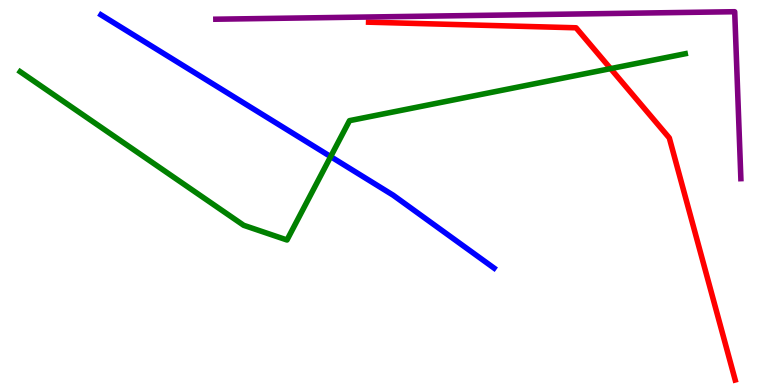[{'lines': ['blue', 'red'], 'intersections': []}, {'lines': ['green', 'red'], 'intersections': [{'x': 7.88, 'y': 8.22}]}, {'lines': ['purple', 'red'], 'intersections': []}, {'lines': ['blue', 'green'], 'intersections': [{'x': 4.27, 'y': 5.93}]}, {'lines': ['blue', 'purple'], 'intersections': []}, {'lines': ['green', 'purple'], 'intersections': []}]